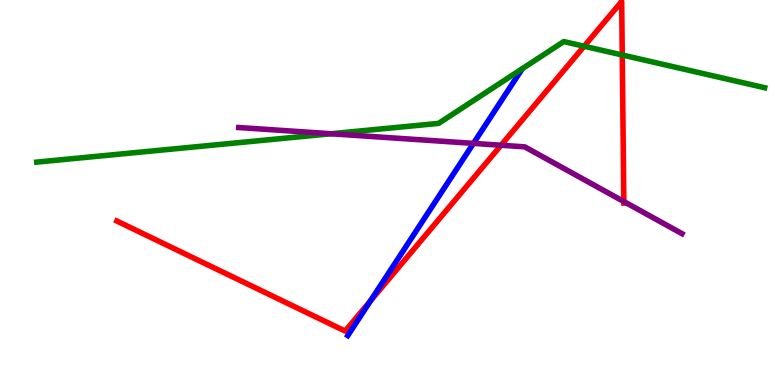[{'lines': ['blue', 'red'], 'intersections': [{'x': 4.78, 'y': 2.19}]}, {'lines': ['green', 'red'], 'intersections': [{'x': 7.54, 'y': 8.8}, {'x': 8.03, 'y': 8.57}]}, {'lines': ['purple', 'red'], 'intersections': [{'x': 6.47, 'y': 6.23}, {'x': 8.05, 'y': 4.77}]}, {'lines': ['blue', 'green'], 'intersections': []}, {'lines': ['blue', 'purple'], 'intersections': [{'x': 6.11, 'y': 6.28}]}, {'lines': ['green', 'purple'], 'intersections': [{'x': 4.27, 'y': 6.53}]}]